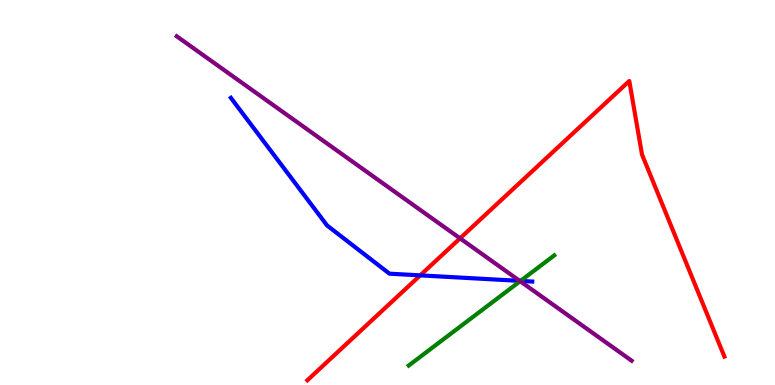[{'lines': ['blue', 'red'], 'intersections': [{'x': 5.42, 'y': 2.85}]}, {'lines': ['green', 'red'], 'intersections': []}, {'lines': ['purple', 'red'], 'intersections': [{'x': 5.94, 'y': 3.81}]}, {'lines': ['blue', 'green'], 'intersections': [{'x': 6.72, 'y': 2.7}]}, {'lines': ['blue', 'purple'], 'intersections': [{'x': 6.71, 'y': 2.7}]}, {'lines': ['green', 'purple'], 'intersections': [{'x': 6.71, 'y': 2.7}]}]